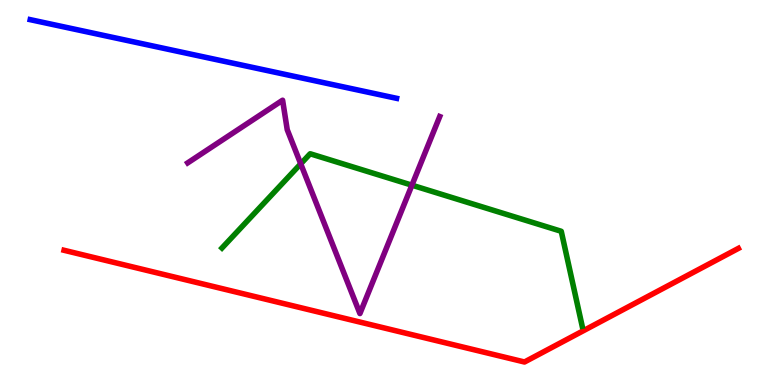[{'lines': ['blue', 'red'], 'intersections': []}, {'lines': ['green', 'red'], 'intersections': []}, {'lines': ['purple', 'red'], 'intersections': []}, {'lines': ['blue', 'green'], 'intersections': []}, {'lines': ['blue', 'purple'], 'intersections': []}, {'lines': ['green', 'purple'], 'intersections': [{'x': 3.88, 'y': 5.74}, {'x': 5.32, 'y': 5.19}]}]